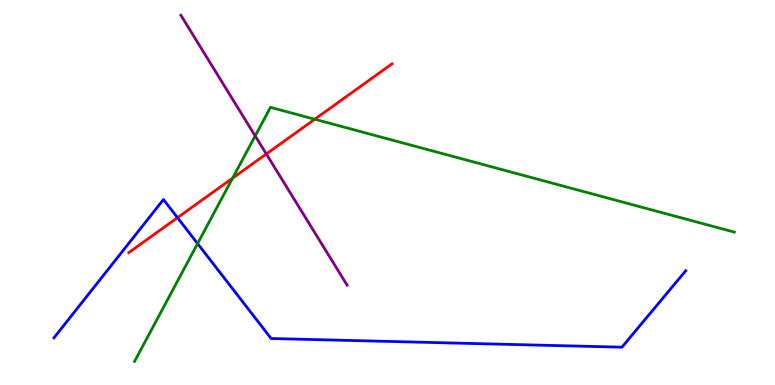[{'lines': ['blue', 'red'], 'intersections': [{'x': 2.29, 'y': 4.35}]}, {'lines': ['green', 'red'], 'intersections': [{'x': 3.0, 'y': 5.37}, {'x': 4.06, 'y': 6.9}]}, {'lines': ['purple', 'red'], 'intersections': [{'x': 3.44, 'y': 6.0}]}, {'lines': ['blue', 'green'], 'intersections': [{'x': 2.55, 'y': 3.67}]}, {'lines': ['blue', 'purple'], 'intersections': []}, {'lines': ['green', 'purple'], 'intersections': [{'x': 3.29, 'y': 6.47}]}]